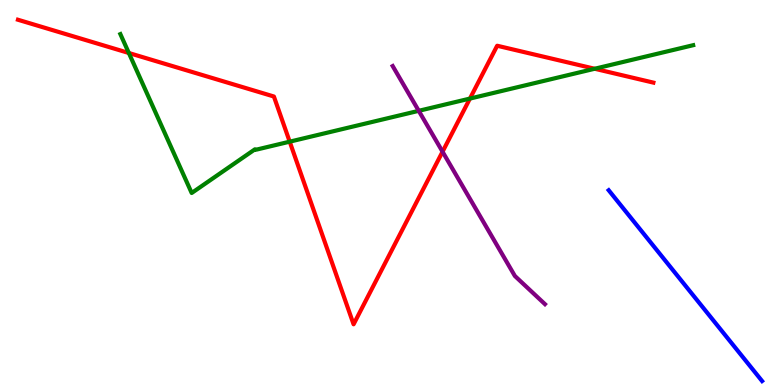[{'lines': ['blue', 'red'], 'intersections': []}, {'lines': ['green', 'red'], 'intersections': [{'x': 1.66, 'y': 8.62}, {'x': 3.74, 'y': 6.32}, {'x': 6.06, 'y': 7.44}, {'x': 7.67, 'y': 8.21}]}, {'lines': ['purple', 'red'], 'intersections': [{'x': 5.71, 'y': 6.06}]}, {'lines': ['blue', 'green'], 'intersections': []}, {'lines': ['blue', 'purple'], 'intersections': []}, {'lines': ['green', 'purple'], 'intersections': [{'x': 5.4, 'y': 7.12}]}]